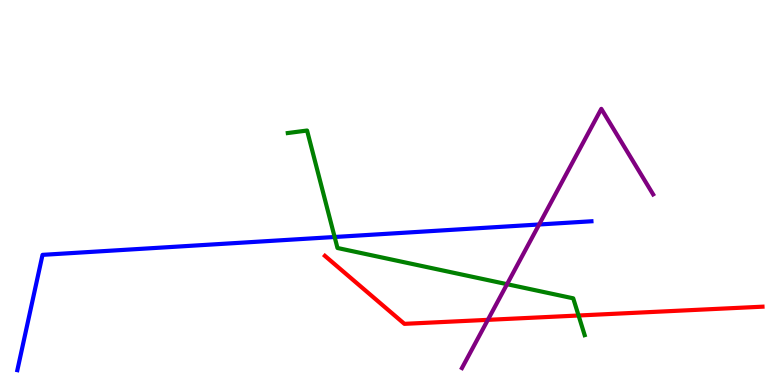[{'lines': ['blue', 'red'], 'intersections': []}, {'lines': ['green', 'red'], 'intersections': [{'x': 7.47, 'y': 1.81}]}, {'lines': ['purple', 'red'], 'intersections': [{'x': 6.3, 'y': 1.69}]}, {'lines': ['blue', 'green'], 'intersections': [{'x': 4.32, 'y': 3.84}]}, {'lines': ['blue', 'purple'], 'intersections': [{'x': 6.96, 'y': 4.17}]}, {'lines': ['green', 'purple'], 'intersections': [{'x': 6.54, 'y': 2.62}]}]